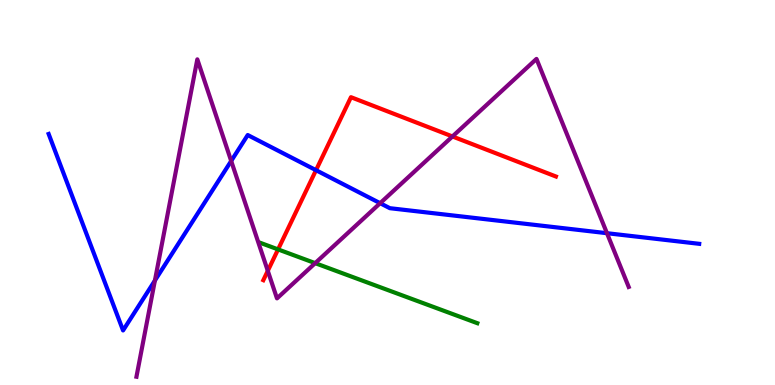[{'lines': ['blue', 'red'], 'intersections': [{'x': 4.08, 'y': 5.58}]}, {'lines': ['green', 'red'], 'intersections': [{'x': 3.59, 'y': 3.52}]}, {'lines': ['purple', 'red'], 'intersections': [{'x': 3.46, 'y': 2.97}, {'x': 5.84, 'y': 6.46}]}, {'lines': ['blue', 'green'], 'intersections': []}, {'lines': ['blue', 'purple'], 'intersections': [{'x': 2.0, 'y': 2.71}, {'x': 2.98, 'y': 5.82}, {'x': 4.91, 'y': 4.72}, {'x': 7.83, 'y': 3.94}]}, {'lines': ['green', 'purple'], 'intersections': [{'x': 4.07, 'y': 3.17}]}]